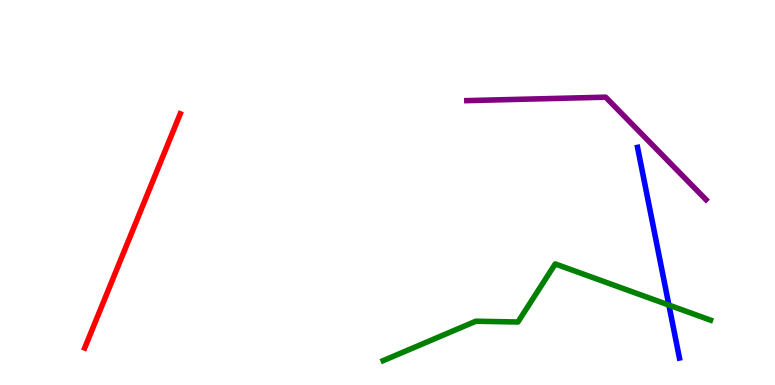[{'lines': ['blue', 'red'], 'intersections': []}, {'lines': ['green', 'red'], 'intersections': []}, {'lines': ['purple', 'red'], 'intersections': []}, {'lines': ['blue', 'green'], 'intersections': [{'x': 8.63, 'y': 2.08}]}, {'lines': ['blue', 'purple'], 'intersections': []}, {'lines': ['green', 'purple'], 'intersections': []}]